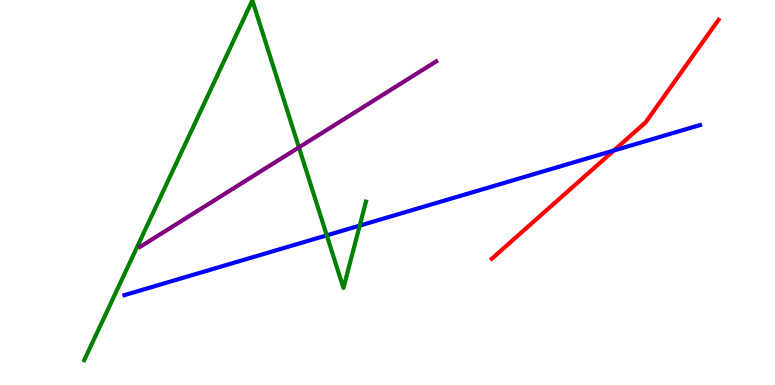[{'lines': ['blue', 'red'], 'intersections': [{'x': 7.92, 'y': 6.09}]}, {'lines': ['green', 'red'], 'intersections': []}, {'lines': ['purple', 'red'], 'intersections': []}, {'lines': ['blue', 'green'], 'intersections': [{'x': 4.22, 'y': 3.89}, {'x': 4.64, 'y': 4.14}]}, {'lines': ['blue', 'purple'], 'intersections': []}, {'lines': ['green', 'purple'], 'intersections': [{'x': 3.86, 'y': 6.17}]}]